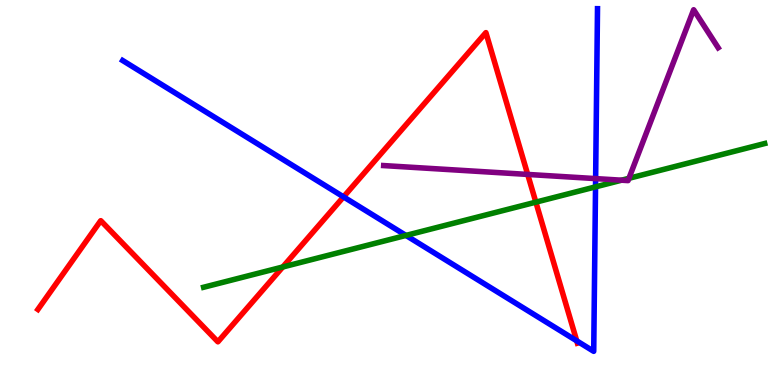[{'lines': ['blue', 'red'], 'intersections': [{'x': 4.43, 'y': 4.89}, {'x': 7.44, 'y': 1.15}]}, {'lines': ['green', 'red'], 'intersections': [{'x': 3.65, 'y': 3.07}, {'x': 6.91, 'y': 4.75}]}, {'lines': ['purple', 'red'], 'intersections': [{'x': 6.81, 'y': 5.47}]}, {'lines': ['blue', 'green'], 'intersections': [{'x': 5.24, 'y': 3.89}, {'x': 7.68, 'y': 5.15}]}, {'lines': ['blue', 'purple'], 'intersections': [{'x': 7.69, 'y': 5.36}]}, {'lines': ['green', 'purple'], 'intersections': [{'x': 8.02, 'y': 5.32}, {'x': 8.12, 'y': 5.37}]}]